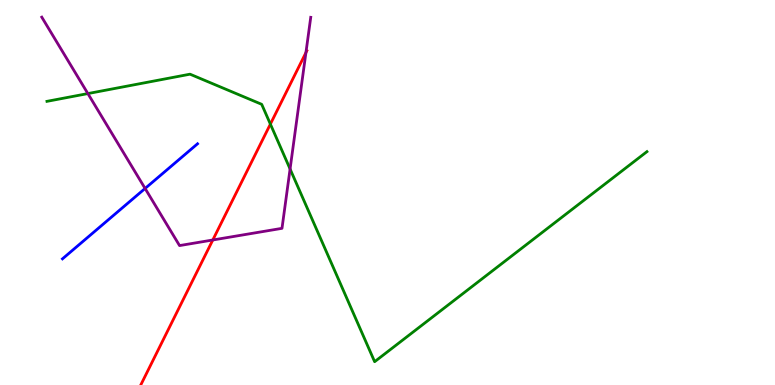[{'lines': ['blue', 'red'], 'intersections': []}, {'lines': ['green', 'red'], 'intersections': [{'x': 3.49, 'y': 6.78}]}, {'lines': ['purple', 'red'], 'intersections': [{'x': 2.75, 'y': 3.77}, {'x': 3.95, 'y': 8.64}]}, {'lines': ['blue', 'green'], 'intersections': []}, {'lines': ['blue', 'purple'], 'intersections': [{'x': 1.87, 'y': 5.1}]}, {'lines': ['green', 'purple'], 'intersections': [{'x': 1.13, 'y': 7.57}, {'x': 3.74, 'y': 5.61}]}]